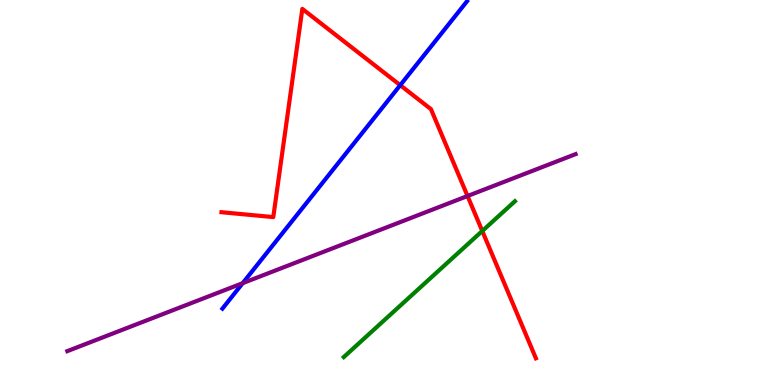[{'lines': ['blue', 'red'], 'intersections': [{'x': 5.16, 'y': 7.79}]}, {'lines': ['green', 'red'], 'intersections': [{'x': 6.22, 'y': 4.0}]}, {'lines': ['purple', 'red'], 'intersections': [{'x': 6.03, 'y': 4.91}]}, {'lines': ['blue', 'green'], 'intersections': []}, {'lines': ['blue', 'purple'], 'intersections': [{'x': 3.13, 'y': 2.65}]}, {'lines': ['green', 'purple'], 'intersections': []}]